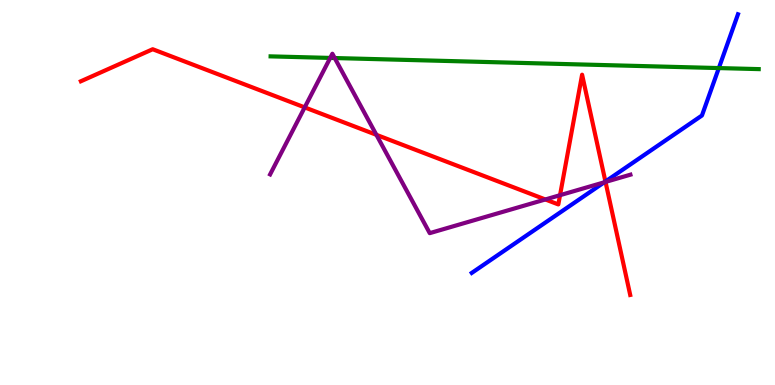[{'lines': ['blue', 'red'], 'intersections': [{'x': 7.81, 'y': 5.29}]}, {'lines': ['green', 'red'], 'intersections': []}, {'lines': ['purple', 'red'], 'intersections': [{'x': 3.93, 'y': 7.21}, {'x': 4.86, 'y': 6.5}, {'x': 7.04, 'y': 4.82}, {'x': 7.23, 'y': 4.93}, {'x': 7.81, 'y': 5.27}]}, {'lines': ['blue', 'green'], 'intersections': [{'x': 9.28, 'y': 8.23}]}, {'lines': ['blue', 'purple'], 'intersections': [{'x': 7.8, 'y': 5.26}]}, {'lines': ['green', 'purple'], 'intersections': [{'x': 4.26, 'y': 8.5}, {'x': 4.32, 'y': 8.49}]}]